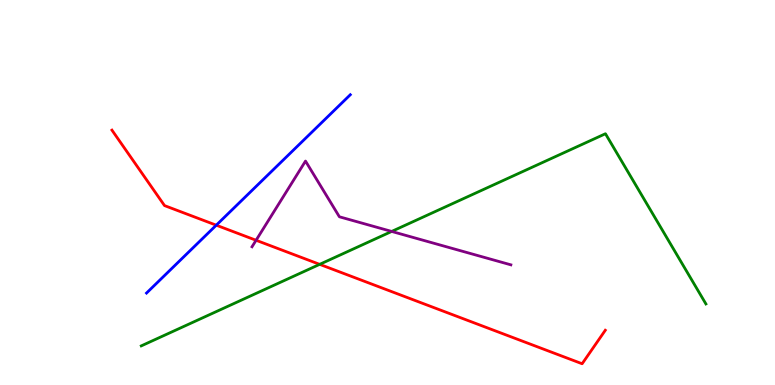[{'lines': ['blue', 'red'], 'intersections': [{'x': 2.79, 'y': 4.15}]}, {'lines': ['green', 'red'], 'intersections': [{'x': 4.12, 'y': 3.13}]}, {'lines': ['purple', 'red'], 'intersections': [{'x': 3.3, 'y': 3.76}]}, {'lines': ['blue', 'green'], 'intersections': []}, {'lines': ['blue', 'purple'], 'intersections': []}, {'lines': ['green', 'purple'], 'intersections': [{'x': 5.05, 'y': 3.99}]}]